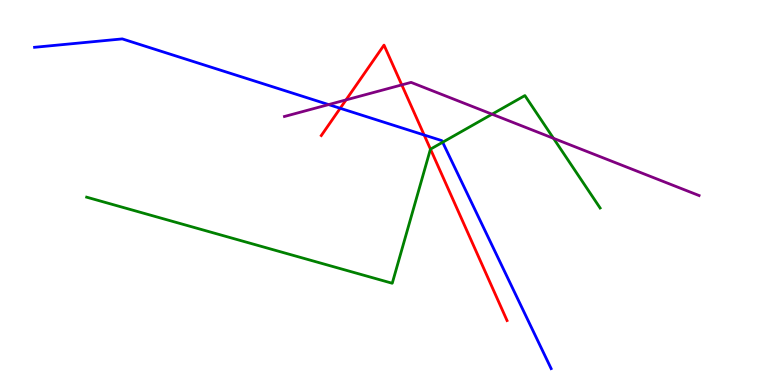[{'lines': ['blue', 'red'], 'intersections': [{'x': 4.39, 'y': 7.19}, {'x': 5.47, 'y': 6.49}]}, {'lines': ['green', 'red'], 'intersections': [{'x': 5.55, 'y': 6.13}]}, {'lines': ['purple', 'red'], 'intersections': [{'x': 4.46, 'y': 7.4}, {'x': 5.18, 'y': 7.8}]}, {'lines': ['blue', 'green'], 'intersections': [{'x': 5.71, 'y': 6.31}]}, {'lines': ['blue', 'purple'], 'intersections': [{'x': 4.24, 'y': 7.28}]}, {'lines': ['green', 'purple'], 'intersections': [{'x': 6.35, 'y': 7.03}, {'x': 7.14, 'y': 6.41}]}]